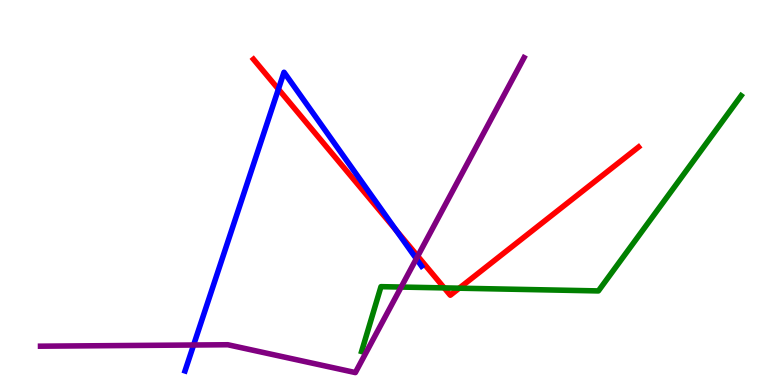[{'lines': ['blue', 'red'], 'intersections': [{'x': 3.59, 'y': 7.68}, {'x': 5.11, 'y': 4.02}]}, {'lines': ['green', 'red'], 'intersections': [{'x': 5.73, 'y': 2.52}, {'x': 5.93, 'y': 2.51}]}, {'lines': ['purple', 'red'], 'intersections': [{'x': 5.39, 'y': 3.35}]}, {'lines': ['blue', 'green'], 'intersections': []}, {'lines': ['blue', 'purple'], 'intersections': [{'x': 2.5, 'y': 1.04}, {'x': 5.37, 'y': 3.28}]}, {'lines': ['green', 'purple'], 'intersections': [{'x': 5.18, 'y': 2.54}]}]